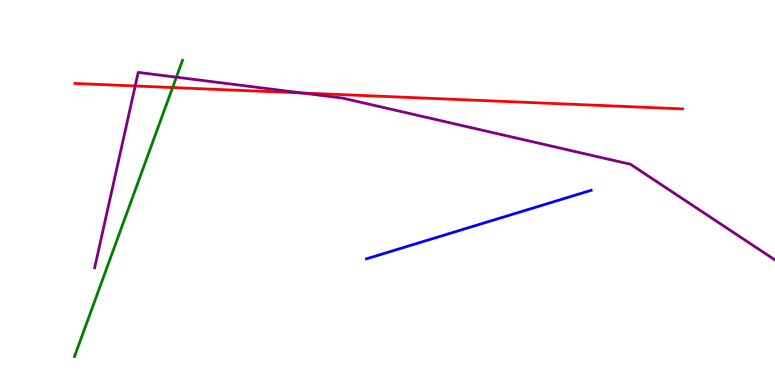[{'lines': ['blue', 'red'], 'intersections': []}, {'lines': ['green', 'red'], 'intersections': [{'x': 2.23, 'y': 7.73}]}, {'lines': ['purple', 'red'], 'intersections': [{'x': 1.74, 'y': 7.77}, {'x': 3.89, 'y': 7.59}]}, {'lines': ['blue', 'green'], 'intersections': []}, {'lines': ['blue', 'purple'], 'intersections': []}, {'lines': ['green', 'purple'], 'intersections': [{'x': 2.28, 'y': 8.0}]}]